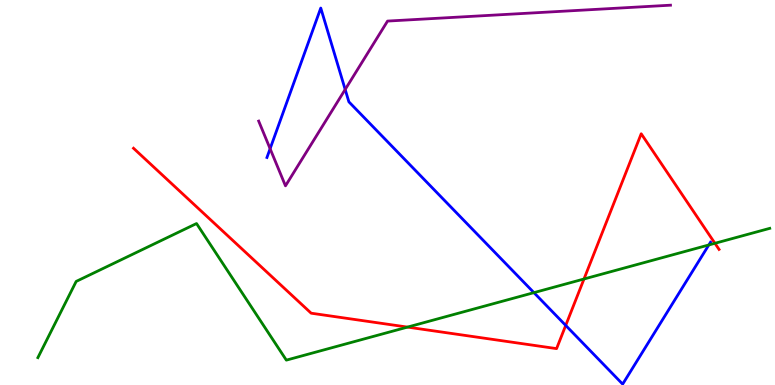[{'lines': ['blue', 'red'], 'intersections': [{'x': 7.3, 'y': 1.55}]}, {'lines': ['green', 'red'], 'intersections': [{'x': 5.26, 'y': 1.5}, {'x': 7.54, 'y': 2.75}, {'x': 9.22, 'y': 3.68}]}, {'lines': ['purple', 'red'], 'intersections': []}, {'lines': ['blue', 'green'], 'intersections': [{'x': 6.89, 'y': 2.4}, {'x': 9.15, 'y': 3.64}]}, {'lines': ['blue', 'purple'], 'intersections': [{'x': 3.49, 'y': 6.14}, {'x': 4.45, 'y': 7.68}]}, {'lines': ['green', 'purple'], 'intersections': []}]